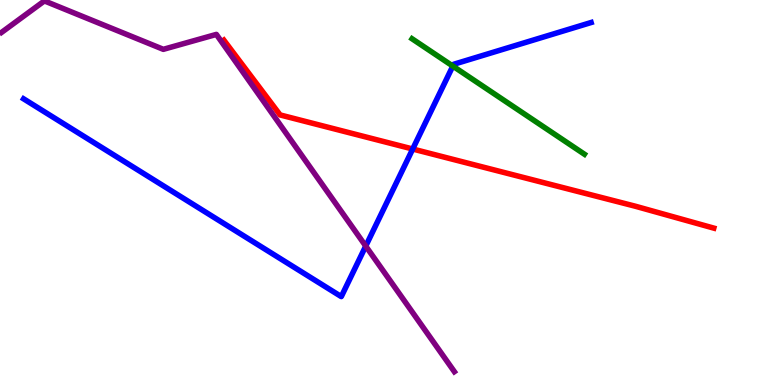[{'lines': ['blue', 'red'], 'intersections': [{'x': 5.33, 'y': 6.13}]}, {'lines': ['green', 'red'], 'intersections': []}, {'lines': ['purple', 'red'], 'intersections': []}, {'lines': ['blue', 'green'], 'intersections': [{'x': 5.84, 'y': 8.28}]}, {'lines': ['blue', 'purple'], 'intersections': [{'x': 4.72, 'y': 3.61}]}, {'lines': ['green', 'purple'], 'intersections': []}]